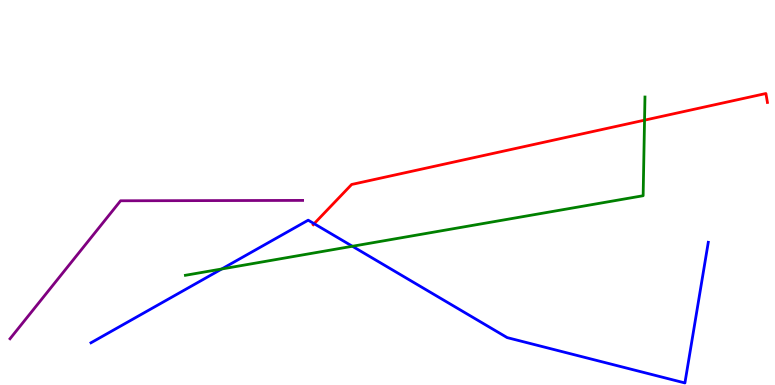[{'lines': ['blue', 'red'], 'intersections': [{'x': 4.05, 'y': 4.19}]}, {'lines': ['green', 'red'], 'intersections': [{'x': 8.32, 'y': 6.88}]}, {'lines': ['purple', 'red'], 'intersections': []}, {'lines': ['blue', 'green'], 'intersections': [{'x': 2.86, 'y': 3.01}, {'x': 4.55, 'y': 3.6}]}, {'lines': ['blue', 'purple'], 'intersections': []}, {'lines': ['green', 'purple'], 'intersections': []}]